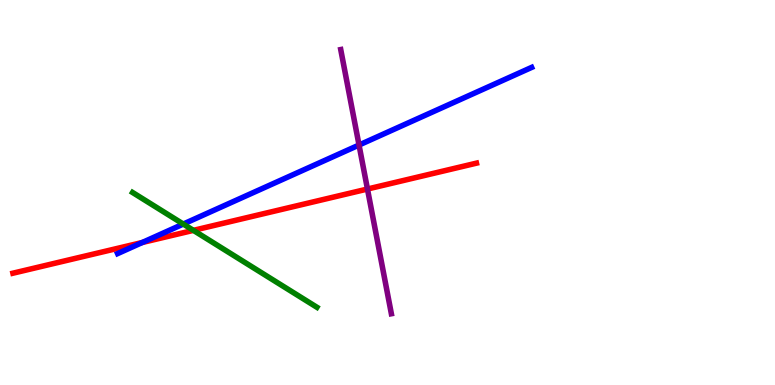[{'lines': ['blue', 'red'], 'intersections': [{'x': 1.84, 'y': 3.7}]}, {'lines': ['green', 'red'], 'intersections': [{'x': 2.5, 'y': 4.02}]}, {'lines': ['purple', 'red'], 'intersections': [{'x': 4.74, 'y': 5.09}]}, {'lines': ['blue', 'green'], 'intersections': [{'x': 2.36, 'y': 4.18}]}, {'lines': ['blue', 'purple'], 'intersections': [{'x': 4.63, 'y': 6.23}]}, {'lines': ['green', 'purple'], 'intersections': []}]